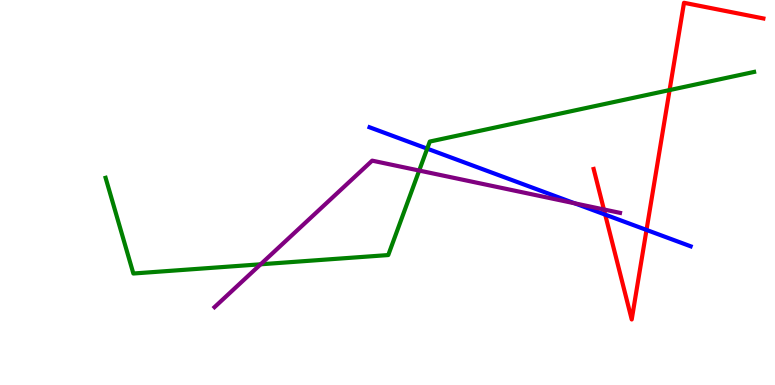[{'lines': ['blue', 'red'], 'intersections': [{'x': 7.81, 'y': 4.43}, {'x': 8.34, 'y': 4.03}]}, {'lines': ['green', 'red'], 'intersections': [{'x': 8.64, 'y': 7.66}]}, {'lines': ['purple', 'red'], 'intersections': [{'x': 7.79, 'y': 4.56}]}, {'lines': ['blue', 'green'], 'intersections': [{'x': 5.51, 'y': 6.14}]}, {'lines': ['blue', 'purple'], 'intersections': [{'x': 7.42, 'y': 4.72}]}, {'lines': ['green', 'purple'], 'intersections': [{'x': 3.36, 'y': 3.14}, {'x': 5.41, 'y': 5.57}]}]